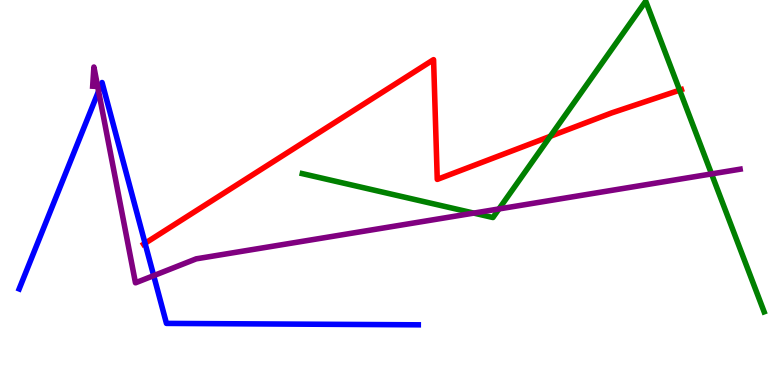[{'lines': ['blue', 'red'], 'intersections': [{'x': 1.87, 'y': 3.68}]}, {'lines': ['green', 'red'], 'intersections': [{'x': 7.1, 'y': 6.46}, {'x': 8.77, 'y': 7.66}]}, {'lines': ['purple', 'red'], 'intersections': []}, {'lines': ['blue', 'green'], 'intersections': []}, {'lines': ['blue', 'purple'], 'intersections': [{'x': 1.27, 'y': 7.63}, {'x': 1.98, 'y': 2.84}]}, {'lines': ['green', 'purple'], 'intersections': [{'x': 6.11, 'y': 4.46}, {'x': 6.44, 'y': 4.57}, {'x': 9.18, 'y': 5.48}]}]